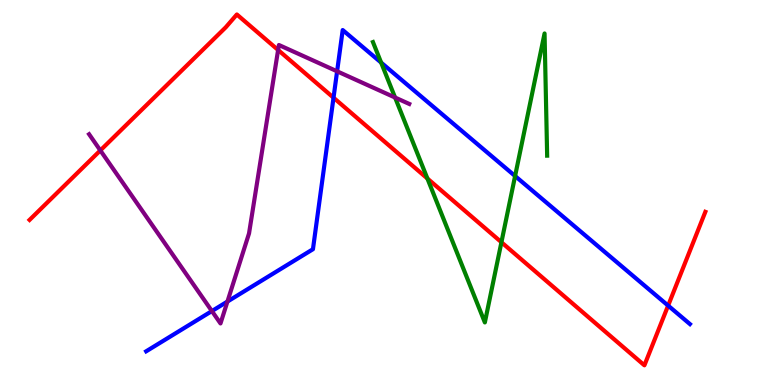[{'lines': ['blue', 'red'], 'intersections': [{'x': 4.3, 'y': 7.46}, {'x': 8.62, 'y': 2.06}]}, {'lines': ['green', 'red'], 'intersections': [{'x': 5.51, 'y': 5.36}, {'x': 6.47, 'y': 3.71}]}, {'lines': ['purple', 'red'], 'intersections': [{'x': 1.29, 'y': 6.09}, {'x': 3.59, 'y': 8.7}]}, {'lines': ['blue', 'green'], 'intersections': [{'x': 4.92, 'y': 8.37}, {'x': 6.65, 'y': 5.43}]}, {'lines': ['blue', 'purple'], 'intersections': [{'x': 2.73, 'y': 1.92}, {'x': 2.93, 'y': 2.17}, {'x': 4.35, 'y': 8.15}]}, {'lines': ['green', 'purple'], 'intersections': [{'x': 5.1, 'y': 7.47}]}]